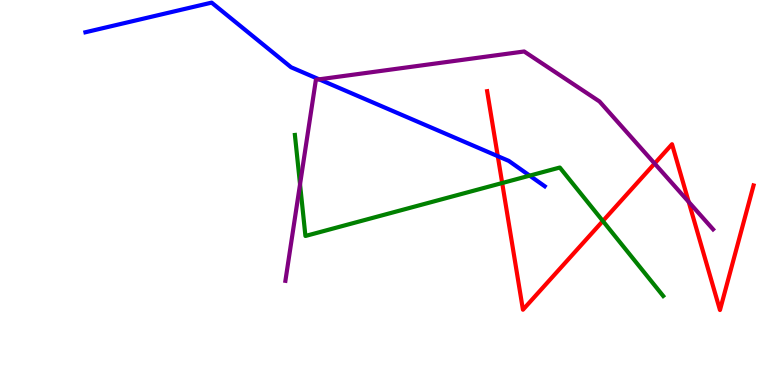[{'lines': ['blue', 'red'], 'intersections': [{'x': 6.42, 'y': 5.94}]}, {'lines': ['green', 'red'], 'intersections': [{'x': 6.48, 'y': 5.25}, {'x': 7.78, 'y': 4.26}]}, {'lines': ['purple', 'red'], 'intersections': [{'x': 8.45, 'y': 5.75}, {'x': 8.89, 'y': 4.76}]}, {'lines': ['blue', 'green'], 'intersections': [{'x': 6.83, 'y': 5.44}]}, {'lines': ['blue', 'purple'], 'intersections': [{'x': 4.12, 'y': 7.94}]}, {'lines': ['green', 'purple'], 'intersections': [{'x': 3.87, 'y': 5.21}]}]